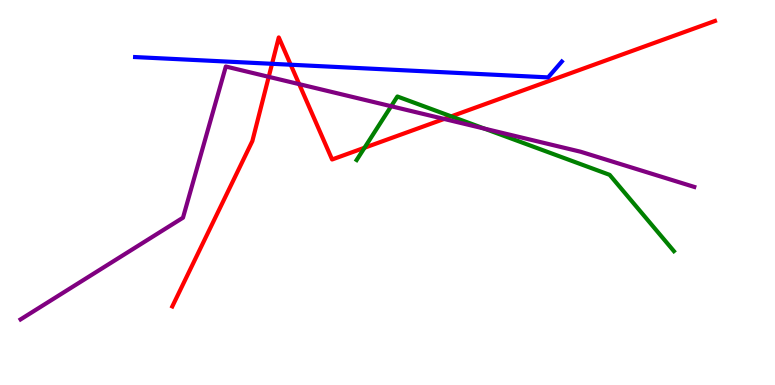[{'lines': ['blue', 'red'], 'intersections': [{'x': 3.51, 'y': 8.34}, {'x': 3.75, 'y': 8.32}]}, {'lines': ['green', 'red'], 'intersections': [{'x': 4.7, 'y': 6.16}, {'x': 5.82, 'y': 6.98}]}, {'lines': ['purple', 'red'], 'intersections': [{'x': 3.47, 'y': 8.0}, {'x': 3.86, 'y': 7.81}, {'x': 5.73, 'y': 6.91}]}, {'lines': ['blue', 'green'], 'intersections': []}, {'lines': ['blue', 'purple'], 'intersections': []}, {'lines': ['green', 'purple'], 'intersections': [{'x': 5.05, 'y': 7.24}, {'x': 6.25, 'y': 6.66}]}]